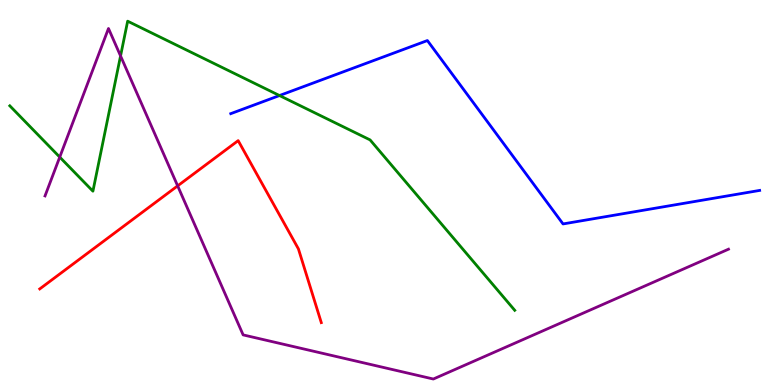[{'lines': ['blue', 'red'], 'intersections': []}, {'lines': ['green', 'red'], 'intersections': []}, {'lines': ['purple', 'red'], 'intersections': [{'x': 2.29, 'y': 5.17}]}, {'lines': ['blue', 'green'], 'intersections': [{'x': 3.61, 'y': 7.52}]}, {'lines': ['blue', 'purple'], 'intersections': []}, {'lines': ['green', 'purple'], 'intersections': [{'x': 0.771, 'y': 5.92}, {'x': 1.56, 'y': 8.55}]}]